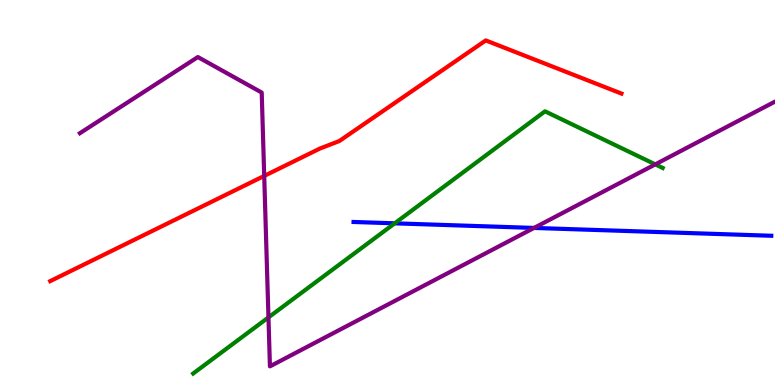[{'lines': ['blue', 'red'], 'intersections': []}, {'lines': ['green', 'red'], 'intersections': []}, {'lines': ['purple', 'red'], 'intersections': [{'x': 3.41, 'y': 5.43}]}, {'lines': ['blue', 'green'], 'intersections': [{'x': 5.09, 'y': 4.2}]}, {'lines': ['blue', 'purple'], 'intersections': [{'x': 6.89, 'y': 4.08}]}, {'lines': ['green', 'purple'], 'intersections': [{'x': 3.46, 'y': 1.76}, {'x': 8.46, 'y': 5.73}]}]